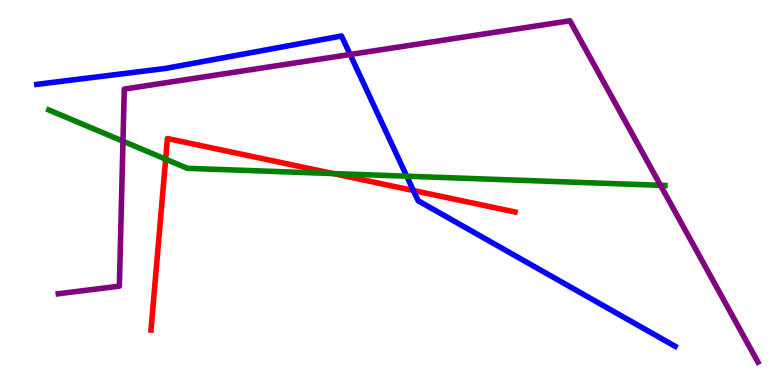[{'lines': ['blue', 'red'], 'intersections': [{'x': 5.33, 'y': 5.05}]}, {'lines': ['green', 'red'], 'intersections': [{'x': 2.14, 'y': 5.87}, {'x': 4.3, 'y': 5.49}]}, {'lines': ['purple', 'red'], 'intersections': []}, {'lines': ['blue', 'green'], 'intersections': [{'x': 5.25, 'y': 5.42}]}, {'lines': ['blue', 'purple'], 'intersections': [{'x': 4.52, 'y': 8.58}]}, {'lines': ['green', 'purple'], 'intersections': [{'x': 1.59, 'y': 6.33}, {'x': 8.52, 'y': 5.19}]}]